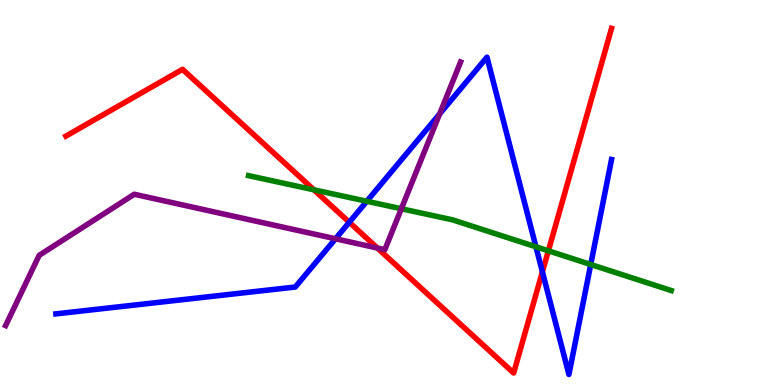[{'lines': ['blue', 'red'], 'intersections': [{'x': 4.51, 'y': 4.23}, {'x': 7.0, 'y': 2.94}]}, {'lines': ['green', 'red'], 'intersections': [{'x': 4.05, 'y': 5.07}, {'x': 7.08, 'y': 3.49}]}, {'lines': ['purple', 'red'], 'intersections': [{'x': 4.87, 'y': 3.56}]}, {'lines': ['blue', 'green'], 'intersections': [{'x': 4.73, 'y': 4.77}, {'x': 6.92, 'y': 3.59}, {'x': 7.62, 'y': 3.13}]}, {'lines': ['blue', 'purple'], 'intersections': [{'x': 4.33, 'y': 3.8}, {'x': 5.67, 'y': 7.04}]}, {'lines': ['green', 'purple'], 'intersections': [{'x': 5.18, 'y': 4.58}]}]